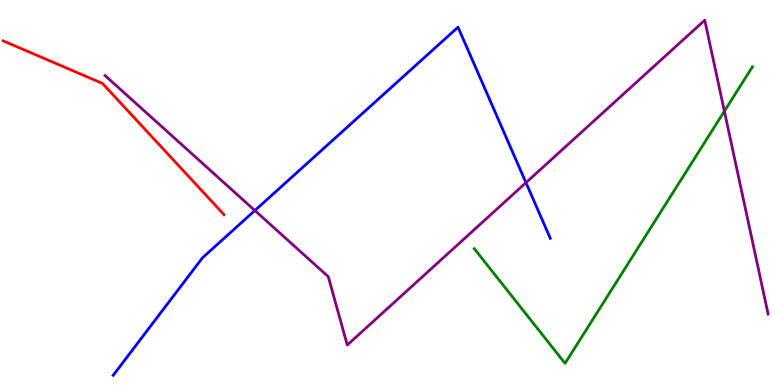[{'lines': ['blue', 'red'], 'intersections': []}, {'lines': ['green', 'red'], 'intersections': []}, {'lines': ['purple', 'red'], 'intersections': []}, {'lines': ['blue', 'green'], 'intersections': []}, {'lines': ['blue', 'purple'], 'intersections': [{'x': 3.29, 'y': 4.53}, {'x': 6.79, 'y': 5.26}]}, {'lines': ['green', 'purple'], 'intersections': [{'x': 9.35, 'y': 7.11}]}]